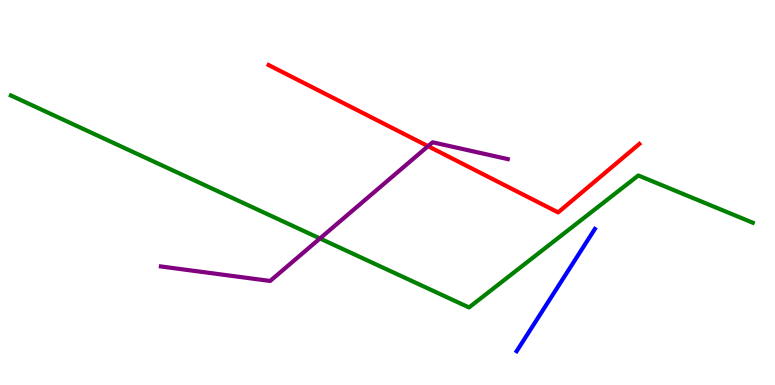[{'lines': ['blue', 'red'], 'intersections': []}, {'lines': ['green', 'red'], 'intersections': []}, {'lines': ['purple', 'red'], 'intersections': [{'x': 5.52, 'y': 6.2}]}, {'lines': ['blue', 'green'], 'intersections': []}, {'lines': ['blue', 'purple'], 'intersections': []}, {'lines': ['green', 'purple'], 'intersections': [{'x': 4.13, 'y': 3.81}]}]